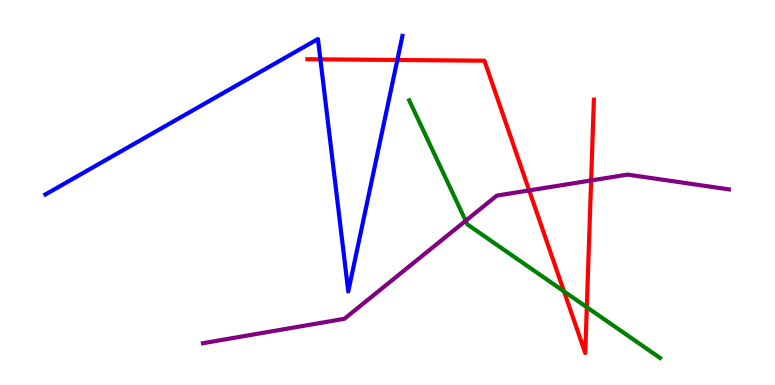[{'lines': ['blue', 'red'], 'intersections': [{'x': 4.13, 'y': 8.46}, {'x': 5.13, 'y': 8.44}]}, {'lines': ['green', 'red'], 'intersections': [{'x': 7.28, 'y': 2.43}, {'x': 7.57, 'y': 2.02}]}, {'lines': ['purple', 'red'], 'intersections': [{'x': 6.83, 'y': 5.05}, {'x': 7.63, 'y': 5.31}]}, {'lines': ['blue', 'green'], 'intersections': []}, {'lines': ['blue', 'purple'], 'intersections': []}, {'lines': ['green', 'purple'], 'intersections': [{'x': 6.01, 'y': 4.27}]}]